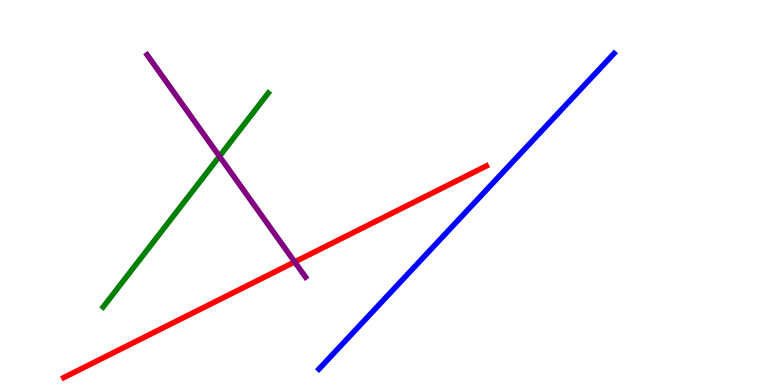[{'lines': ['blue', 'red'], 'intersections': []}, {'lines': ['green', 'red'], 'intersections': []}, {'lines': ['purple', 'red'], 'intersections': [{'x': 3.8, 'y': 3.2}]}, {'lines': ['blue', 'green'], 'intersections': []}, {'lines': ['blue', 'purple'], 'intersections': []}, {'lines': ['green', 'purple'], 'intersections': [{'x': 2.83, 'y': 5.94}]}]